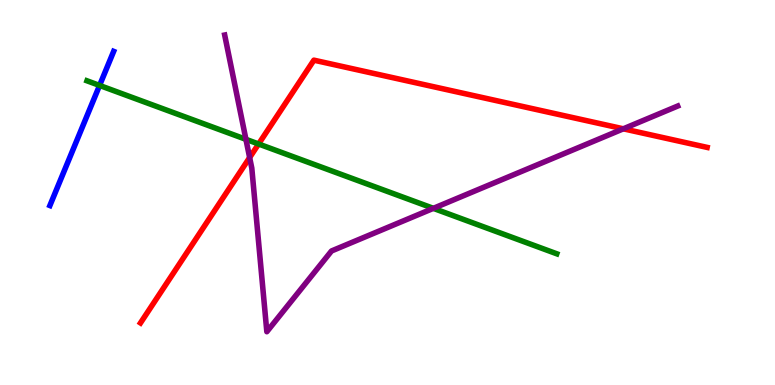[{'lines': ['blue', 'red'], 'intersections': []}, {'lines': ['green', 'red'], 'intersections': [{'x': 3.34, 'y': 6.26}]}, {'lines': ['purple', 'red'], 'intersections': [{'x': 3.22, 'y': 5.91}, {'x': 8.04, 'y': 6.65}]}, {'lines': ['blue', 'green'], 'intersections': [{'x': 1.28, 'y': 7.78}]}, {'lines': ['blue', 'purple'], 'intersections': []}, {'lines': ['green', 'purple'], 'intersections': [{'x': 3.17, 'y': 6.38}, {'x': 5.59, 'y': 4.59}]}]